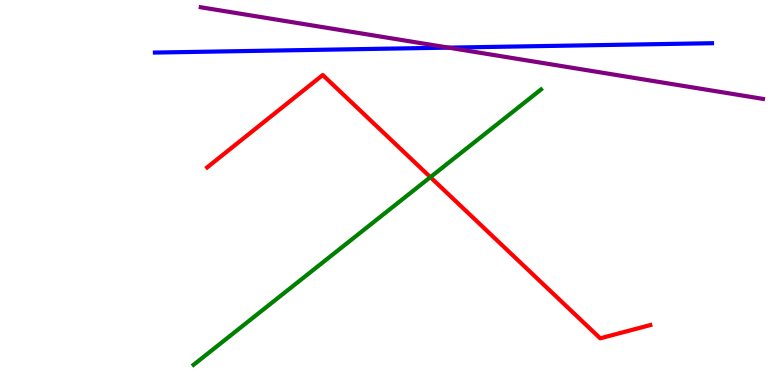[{'lines': ['blue', 'red'], 'intersections': []}, {'lines': ['green', 'red'], 'intersections': [{'x': 5.55, 'y': 5.4}]}, {'lines': ['purple', 'red'], 'intersections': []}, {'lines': ['blue', 'green'], 'intersections': []}, {'lines': ['blue', 'purple'], 'intersections': [{'x': 5.79, 'y': 8.76}]}, {'lines': ['green', 'purple'], 'intersections': []}]